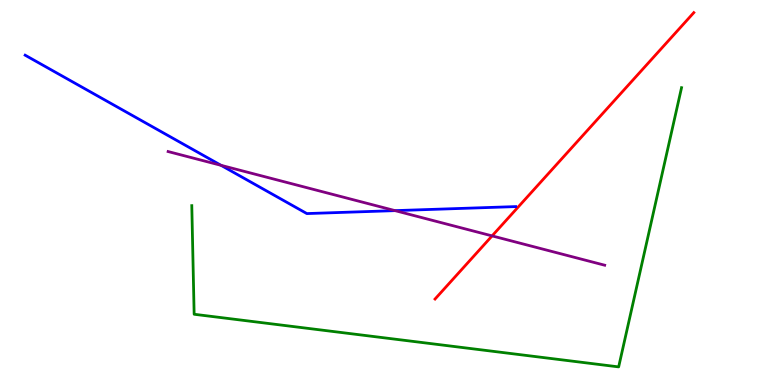[{'lines': ['blue', 'red'], 'intersections': []}, {'lines': ['green', 'red'], 'intersections': []}, {'lines': ['purple', 'red'], 'intersections': [{'x': 6.35, 'y': 3.87}]}, {'lines': ['blue', 'green'], 'intersections': []}, {'lines': ['blue', 'purple'], 'intersections': [{'x': 2.85, 'y': 5.71}, {'x': 5.1, 'y': 4.53}]}, {'lines': ['green', 'purple'], 'intersections': []}]